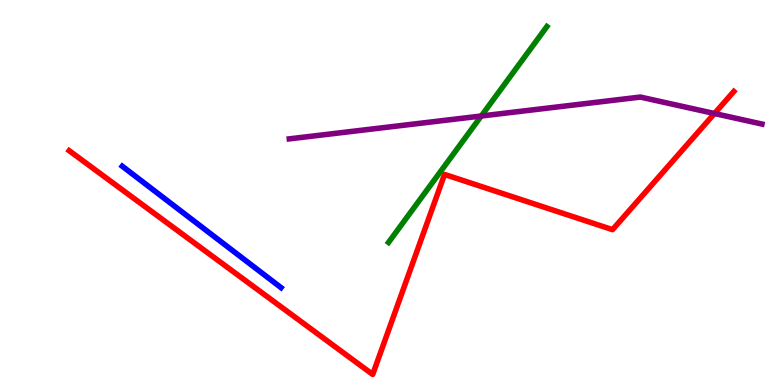[{'lines': ['blue', 'red'], 'intersections': []}, {'lines': ['green', 'red'], 'intersections': []}, {'lines': ['purple', 'red'], 'intersections': [{'x': 9.22, 'y': 7.05}]}, {'lines': ['blue', 'green'], 'intersections': []}, {'lines': ['blue', 'purple'], 'intersections': []}, {'lines': ['green', 'purple'], 'intersections': [{'x': 6.21, 'y': 6.99}]}]